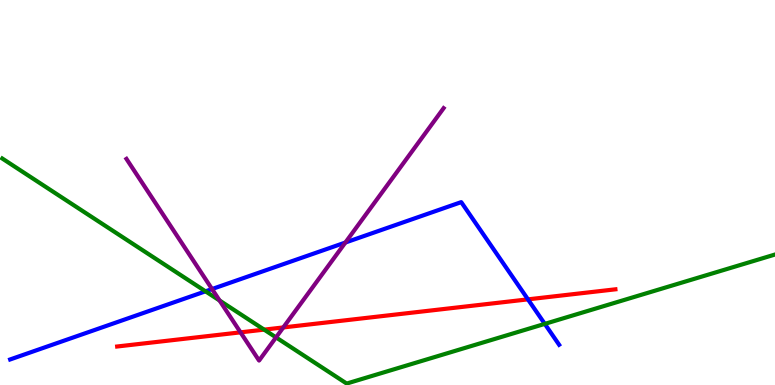[{'lines': ['blue', 'red'], 'intersections': [{'x': 6.81, 'y': 2.22}]}, {'lines': ['green', 'red'], 'intersections': [{'x': 3.41, 'y': 1.44}]}, {'lines': ['purple', 'red'], 'intersections': [{'x': 3.1, 'y': 1.37}, {'x': 3.66, 'y': 1.5}]}, {'lines': ['blue', 'green'], 'intersections': [{'x': 2.65, 'y': 2.43}, {'x': 7.03, 'y': 1.59}]}, {'lines': ['blue', 'purple'], 'intersections': [{'x': 2.74, 'y': 2.49}, {'x': 4.46, 'y': 3.7}]}, {'lines': ['green', 'purple'], 'intersections': [{'x': 2.83, 'y': 2.19}, {'x': 3.56, 'y': 1.24}]}]